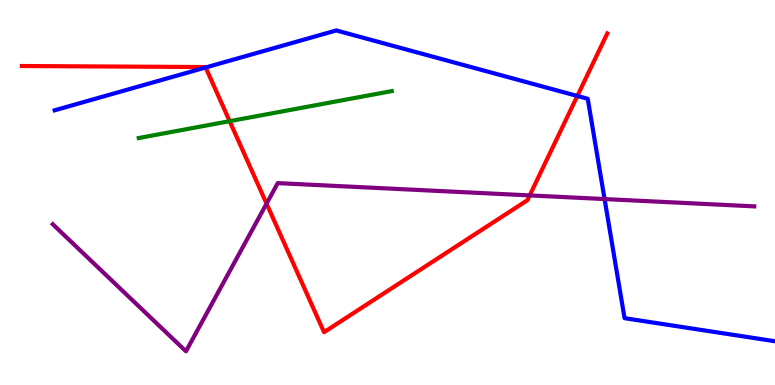[{'lines': ['blue', 'red'], 'intersections': [{'x': 2.65, 'y': 8.25}, {'x': 7.45, 'y': 7.51}]}, {'lines': ['green', 'red'], 'intersections': [{'x': 2.96, 'y': 6.85}]}, {'lines': ['purple', 'red'], 'intersections': [{'x': 3.44, 'y': 4.71}, {'x': 6.83, 'y': 4.92}]}, {'lines': ['blue', 'green'], 'intersections': []}, {'lines': ['blue', 'purple'], 'intersections': [{'x': 7.8, 'y': 4.83}]}, {'lines': ['green', 'purple'], 'intersections': []}]